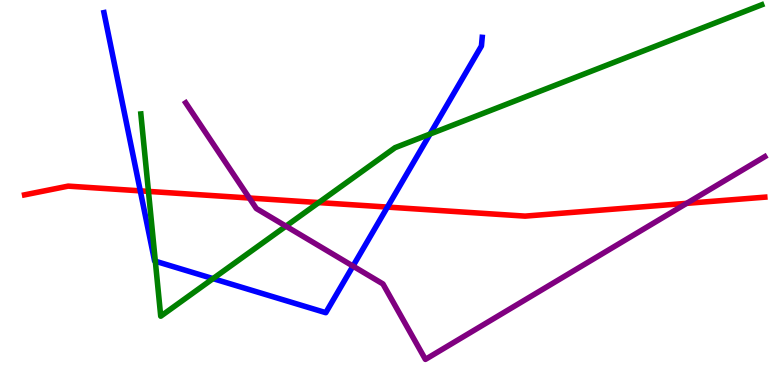[{'lines': ['blue', 'red'], 'intersections': [{'x': 1.81, 'y': 5.04}, {'x': 5.0, 'y': 4.62}]}, {'lines': ['green', 'red'], 'intersections': [{'x': 1.92, 'y': 5.03}, {'x': 4.11, 'y': 4.74}]}, {'lines': ['purple', 'red'], 'intersections': [{'x': 3.22, 'y': 4.86}, {'x': 8.86, 'y': 4.72}]}, {'lines': ['blue', 'green'], 'intersections': [{'x': 2.0, 'y': 3.22}, {'x': 2.75, 'y': 2.76}, {'x': 5.55, 'y': 6.52}]}, {'lines': ['blue', 'purple'], 'intersections': [{'x': 4.55, 'y': 3.09}]}, {'lines': ['green', 'purple'], 'intersections': [{'x': 3.69, 'y': 4.13}]}]